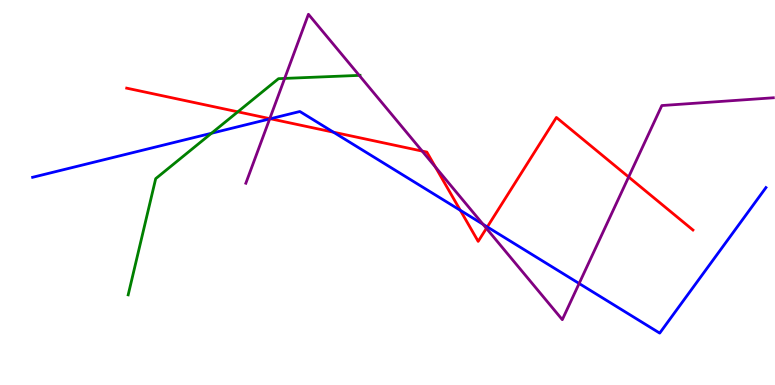[{'lines': ['blue', 'red'], 'intersections': [{'x': 3.49, 'y': 6.92}, {'x': 4.3, 'y': 6.57}, {'x': 5.94, 'y': 4.54}, {'x': 6.29, 'y': 4.11}]}, {'lines': ['green', 'red'], 'intersections': [{'x': 3.07, 'y': 7.1}]}, {'lines': ['purple', 'red'], 'intersections': [{'x': 3.48, 'y': 6.92}, {'x': 5.45, 'y': 6.08}, {'x': 5.62, 'y': 5.66}, {'x': 6.28, 'y': 4.07}, {'x': 8.11, 'y': 5.4}]}, {'lines': ['blue', 'green'], 'intersections': [{'x': 2.73, 'y': 6.54}]}, {'lines': ['blue', 'purple'], 'intersections': [{'x': 3.48, 'y': 6.91}, {'x': 6.23, 'y': 4.17}, {'x': 7.47, 'y': 2.64}]}, {'lines': ['green', 'purple'], 'intersections': [{'x': 3.67, 'y': 7.96}, {'x': 4.64, 'y': 8.04}]}]